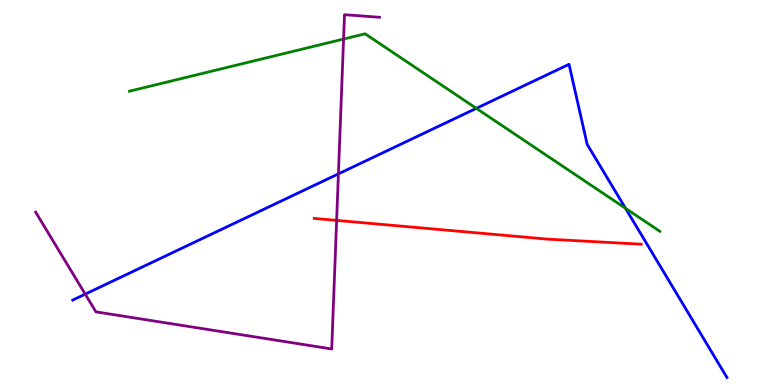[{'lines': ['blue', 'red'], 'intersections': []}, {'lines': ['green', 'red'], 'intersections': []}, {'lines': ['purple', 'red'], 'intersections': [{'x': 4.34, 'y': 4.28}]}, {'lines': ['blue', 'green'], 'intersections': [{'x': 6.15, 'y': 7.19}, {'x': 8.07, 'y': 4.59}]}, {'lines': ['blue', 'purple'], 'intersections': [{'x': 1.1, 'y': 2.36}, {'x': 4.37, 'y': 5.48}]}, {'lines': ['green', 'purple'], 'intersections': [{'x': 4.43, 'y': 8.99}]}]